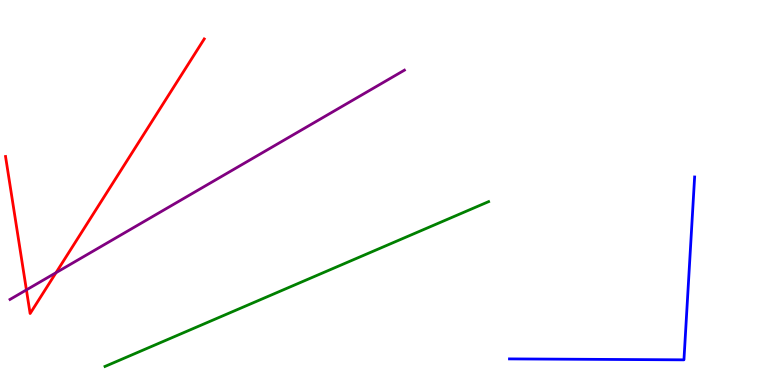[{'lines': ['blue', 'red'], 'intersections': []}, {'lines': ['green', 'red'], 'intersections': []}, {'lines': ['purple', 'red'], 'intersections': [{'x': 0.341, 'y': 2.47}, {'x': 0.723, 'y': 2.92}]}, {'lines': ['blue', 'green'], 'intersections': []}, {'lines': ['blue', 'purple'], 'intersections': []}, {'lines': ['green', 'purple'], 'intersections': []}]